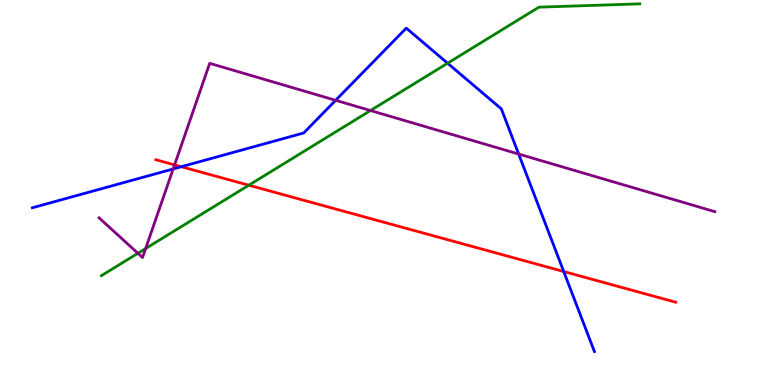[{'lines': ['blue', 'red'], 'intersections': [{'x': 2.34, 'y': 5.67}, {'x': 7.27, 'y': 2.95}]}, {'lines': ['green', 'red'], 'intersections': [{'x': 3.21, 'y': 5.19}]}, {'lines': ['purple', 'red'], 'intersections': [{'x': 2.25, 'y': 5.72}]}, {'lines': ['blue', 'green'], 'intersections': [{'x': 5.78, 'y': 8.36}]}, {'lines': ['blue', 'purple'], 'intersections': [{'x': 2.23, 'y': 5.61}, {'x': 4.33, 'y': 7.39}, {'x': 6.69, 'y': 6.0}]}, {'lines': ['green', 'purple'], 'intersections': [{'x': 1.78, 'y': 3.42}, {'x': 1.88, 'y': 3.54}, {'x': 4.78, 'y': 7.13}]}]